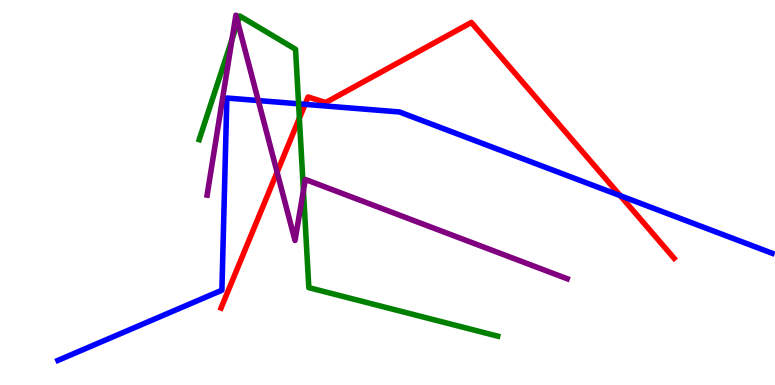[{'lines': ['blue', 'red'], 'intersections': [{'x': 3.94, 'y': 7.29}, {'x': 8.0, 'y': 4.92}]}, {'lines': ['green', 'red'], 'intersections': [{'x': 3.86, 'y': 6.93}]}, {'lines': ['purple', 'red'], 'intersections': [{'x': 3.58, 'y': 5.53}]}, {'lines': ['blue', 'green'], 'intersections': [{'x': 3.85, 'y': 7.3}]}, {'lines': ['blue', 'purple'], 'intersections': [{'x': 3.33, 'y': 7.39}]}, {'lines': ['green', 'purple'], 'intersections': [{'x': 2.99, 'y': 8.98}, {'x': 3.07, 'y': 9.43}, {'x': 3.92, 'y': 5.05}]}]